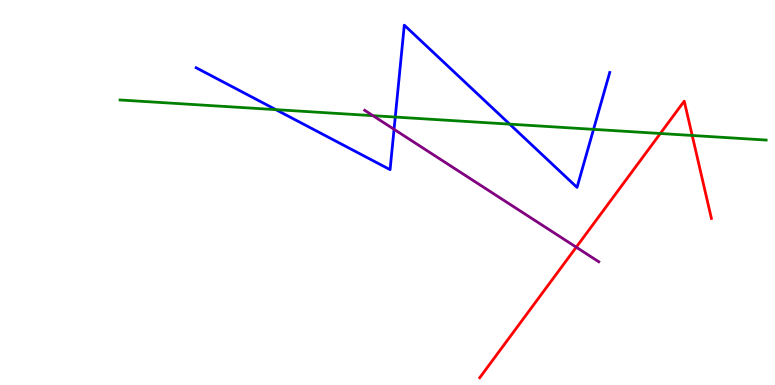[{'lines': ['blue', 'red'], 'intersections': []}, {'lines': ['green', 'red'], 'intersections': [{'x': 8.52, 'y': 6.53}, {'x': 8.93, 'y': 6.48}]}, {'lines': ['purple', 'red'], 'intersections': [{'x': 7.44, 'y': 3.58}]}, {'lines': ['blue', 'green'], 'intersections': [{'x': 3.56, 'y': 7.15}, {'x': 5.1, 'y': 6.96}, {'x': 6.58, 'y': 6.78}, {'x': 7.66, 'y': 6.64}]}, {'lines': ['blue', 'purple'], 'intersections': [{'x': 5.08, 'y': 6.64}]}, {'lines': ['green', 'purple'], 'intersections': [{'x': 4.81, 'y': 7.0}]}]